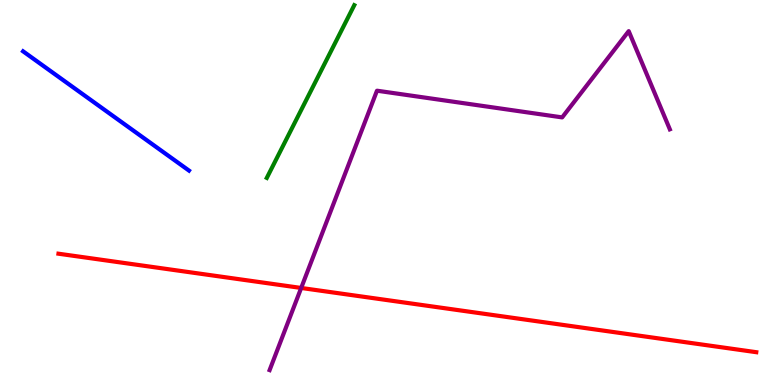[{'lines': ['blue', 'red'], 'intersections': []}, {'lines': ['green', 'red'], 'intersections': []}, {'lines': ['purple', 'red'], 'intersections': [{'x': 3.89, 'y': 2.52}]}, {'lines': ['blue', 'green'], 'intersections': []}, {'lines': ['blue', 'purple'], 'intersections': []}, {'lines': ['green', 'purple'], 'intersections': []}]